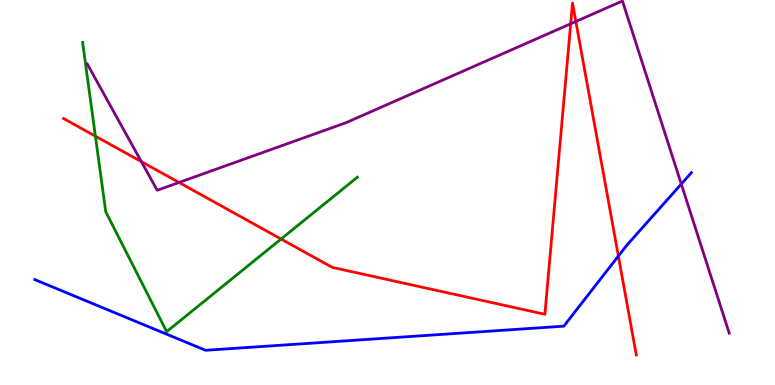[{'lines': ['blue', 'red'], 'intersections': [{'x': 7.98, 'y': 3.35}]}, {'lines': ['green', 'red'], 'intersections': [{'x': 1.23, 'y': 6.46}, {'x': 3.63, 'y': 3.79}]}, {'lines': ['purple', 'red'], 'intersections': [{'x': 1.82, 'y': 5.8}, {'x': 2.31, 'y': 5.26}, {'x': 7.36, 'y': 9.38}, {'x': 7.43, 'y': 9.44}]}, {'lines': ['blue', 'green'], 'intersections': []}, {'lines': ['blue', 'purple'], 'intersections': [{'x': 8.79, 'y': 5.22}]}, {'lines': ['green', 'purple'], 'intersections': []}]